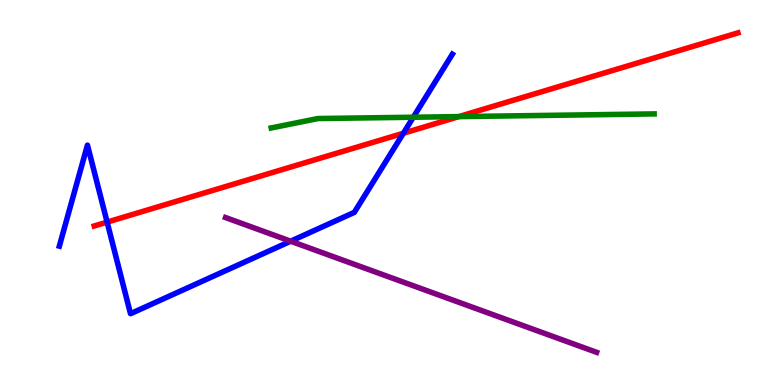[{'lines': ['blue', 'red'], 'intersections': [{'x': 1.38, 'y': 4.23}, {'x': 5.2, 'y': 6.54}]}, {'lines': ['green', 'red'], 'intersections': [{'x': 5.92, 'y': 6.97}]}, {'lines': ['purple', 'red'], 'intersections': []}, {'lines': ['blue', 'green'], 'intersections': [{'x': 5.33, 'y': 6.95}]}, {'lines': ['blue', 'purple'], 'intersections': [{'x': 3.75, 'y': 3.73}]}, {'lines': ['green', 'purple'], 'intersections': []}]